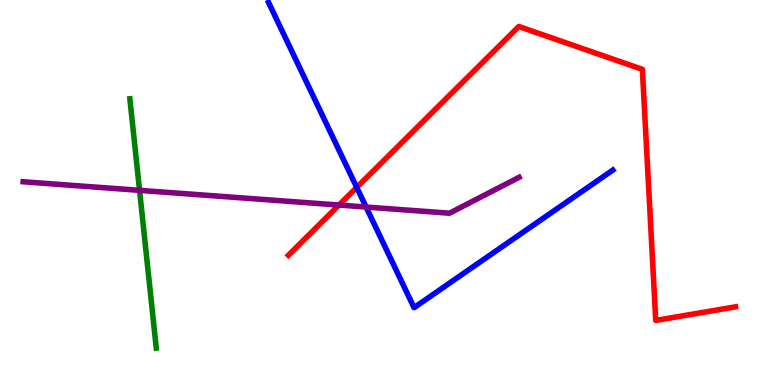[{'lines': ['blue', 'red'], 'intersections': [{'x': 4.6, 'y': 5.13}]}, {'lines': ['green', 'red'], 'intersections': []}, {'lines': ['purple', 'red'], 'intersections': [{'x': 4.37, 'y': 4.67}]}, {'lines': ['blue', 'green'], 'intersections': []}, {'lines': ['blue', 'purple'], 'intersections': [{'x': 4.72, 'y': 4.62}]}, {'lines': ['green', 'purple'], 'intersections': [{'x': 1.8, 'y': 5.06}]}]